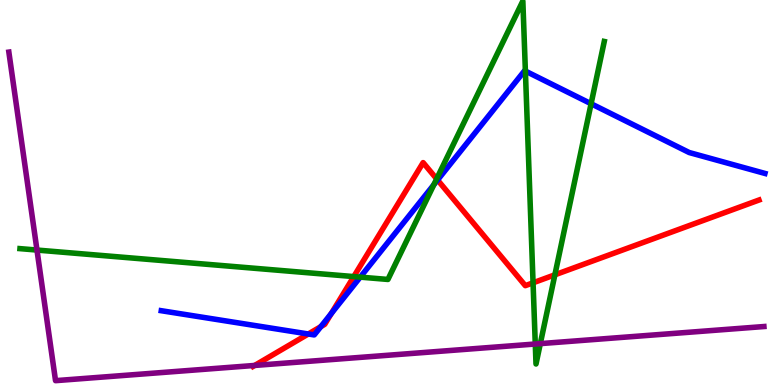[{'lines': ['blue', 'red'], 'intersections': [{'x': 3.98, 'y': 1.33}, {'x': 4.14, 'y': 1.52}, {'x': 4.28, 'y': 1.86}, {'x': 5.65, 'y': 5.32}]}, {'lines': ['green', 'red'], 'intersections': [{'x': 4.56, 'y': 2.82}, {'x': 5.63, 'y': 5.35}, {'x': 6.88, 'y': 2.65}, {'x': 7.16, 'y': 2.86}]}, {'lines': ['purple', 'red'], 'intersections': [{'x': 3.29, 'y': 0.508}]}, {'lines': ['blue', 'green'], 'intersections': [{'x': 4.65, 'y': 2.8}, {'x': 5.6, 'y': 5.2}, {'x': 6.78, 'y': 8.15}, {'x': 7.63, 'y': 7.31}]}, {'lines': ['blue', 'purple'], 'intersections': []}, {'lines': ['green', 'purple'], 'intersections': [{'x': 0.477, 'y': 3.51}, {'x': 6.91, 'y': 1.06}, {'x': 6.97, 'y': 1.07}]}]